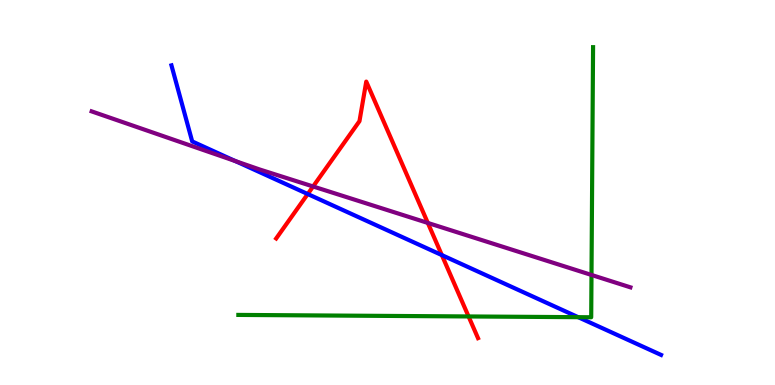[{'lines': ['blue', 'red'], 'intersections': [{'x': 3.97, 'y': 4.96}, {'x': 5.7, 'y': 3.37}]}, {'lines': ['green', 'red'], 'intersections': [{'x': 6.05, 'y': 1.78}]}, {'lines': ['purple', 'red'], 'intersections': [{'x': 4.04, 'y': 5.16}, {'x': 5.52, 'y': 4.21}]}, {'lines': ['blue', 'green'], 'intersections': [{'x': 7.46, 'y': 1.76}]}, {'lines': ['blue', 'purple'], 'intersections': [{'x': 3.04, 'y': 5.82}]}, {'lines': ['green', 'purple'], 'intersections': [{'x': 7.63, 'y': 2.86}]}]